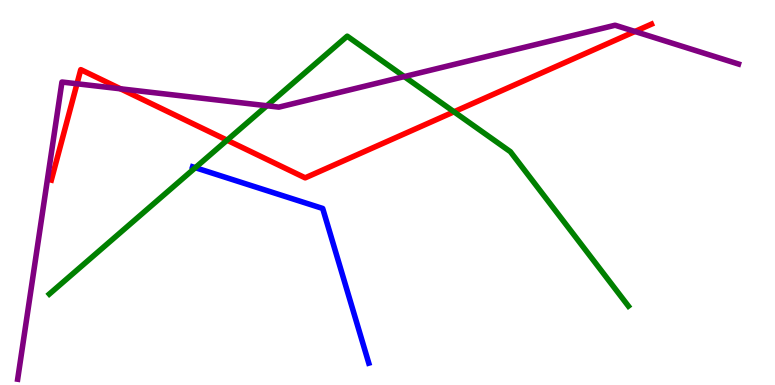[{'lines': ['blue', 'red'], 'intersections': []}, {'lines': ['green', 'red'], 'intersections': [{'x': 2.93, 'y': 6.36}, {'x': 5.86, 'y': 7.1}]}, {'lines': ['purple', 'red'], 'intersections': [{'x': 0.993, 'y': 7.82}, {'x': 1.56, 'y': 7.69}, {'x': 8.19, 'y': 9.18}]}, {'lines': ['blue', 'green'], 'intersections': [{'x': 2.52, 'y': 5.64}]}, {'lines': ['blue', 'purple'], 'intersections': []}, {'lines': ['green', 'purple'], 'intersections': [{'x': 3.44, 'y': 7.25}, {'x': 5.22, 'y': 8.01}]}]